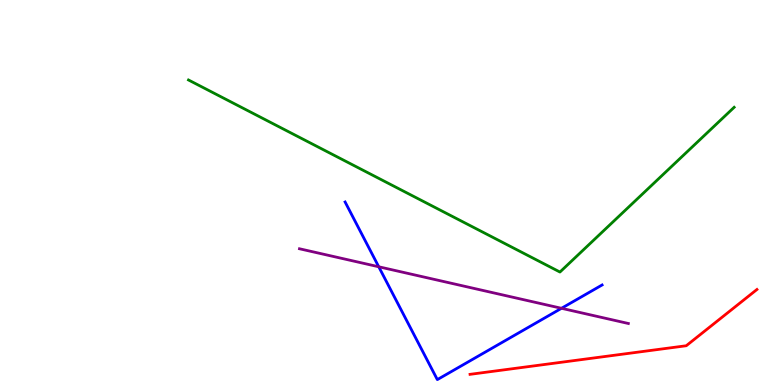[{'lines': ['blue', 'red'], 'intersections': []}, {'lines': ['green', 'red'], 'intersections': []}, {'lines': ['purple', 'red'], 'intersections': []}, {'lines': ['blue', 'green'], 'intersections': []}, {'lines': ['blue', 'purple'], 'intersections': [{'x': 4.89, 'y': 3.07}, {'x': 7.25, 'y': 1.99}]}, {'lines': ['green', 'purple'], 'intersections': []}]